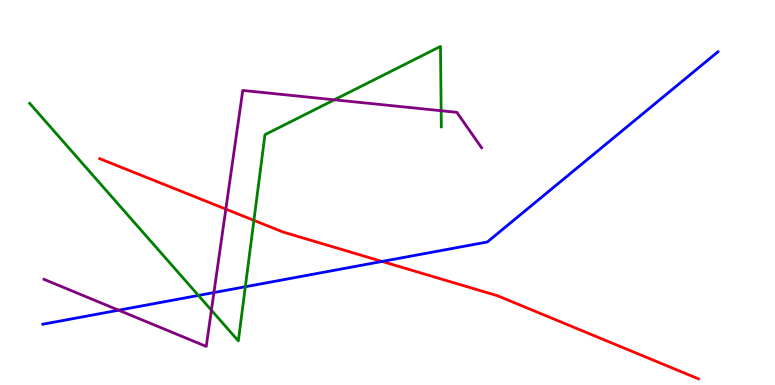[{'lines': ['blue', 'red'], 'intersections': [{'x': 4.93, 'y': 3.21}]}, {'lines': ['green', 'red'], 'intersections': [{'x': 3.28, 'y': 4.28}]}, {'lines': ['purple', 'red'], 'intersections': [{'x': 2.91, 'y': 4.57}]}, {'lines': ['blue', 'green'], 'intersections': [{'x': 2.56, 'y': 2.33}, {'x': 3.17, 'y': 2.55}]}, {'lines': ['blue', 'purple'], 'intersections': [{'x': 1.53, 'y': 1.94}, {'x': 2.76, 'y': 2.4}]}, {'lines': ['green', 'purple'], 'intersections': [{'x': 2.73, 'y': 1.94}, {'x': 4.31, 'y': 7.41}, {'x': 5.69, 'y': 7.12}]}]